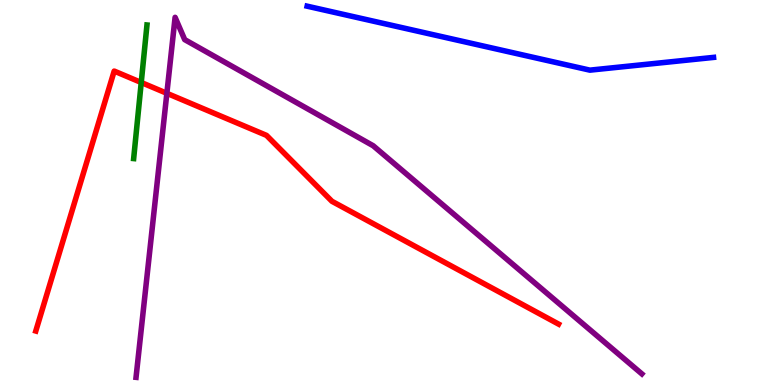[{'lines': ['blue', 'red'], 'intersections': []}, {'lines': ['green', 'red'], 'intersections': [{'x': 1.82, 'y': 7.86}]}, {'lines': ['purple', 'red'], 'intersections': [{'x': 2.15, 'y': 7.58}]}, {'lines': ['blue', 'green'], 'intersections': []}, {'lines': ['blue', 'purple'], 'intersections': []}, {'lines': ['green', 'purple'], 'intersections': []}]